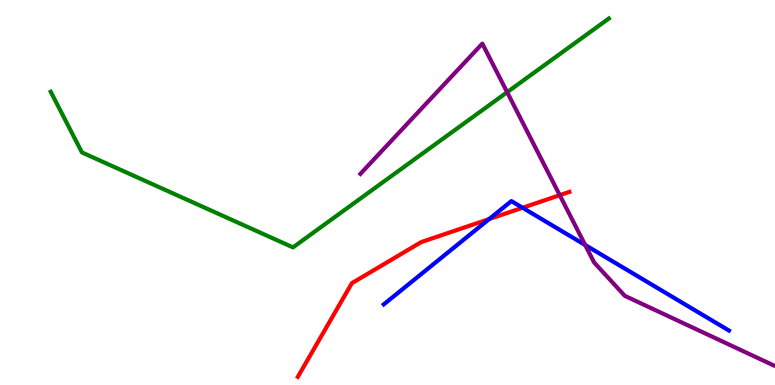[{'lines': ['blue', 'red'], 'intersections': [{'x': 6.31, 'y': 4.31}, {'x': 6.74, 'y': 4.6}]}, {'lines': ['green', 'red'], 'intersections': []}, {'lines': ['purple', 'red'], 'intersections': [{'x': 7.22, 'y': 4.93}]}, {'lines': ['blue', 'green'], 'intersections': []}, {'lines': ['blue', 'purple'], 'intersections': [{'x': 7.55, 'y': 3.64}]}, {'lines': ['green', 'purple'], 'intersections': [{'x': 6.54, 'y': 7.61}]}]